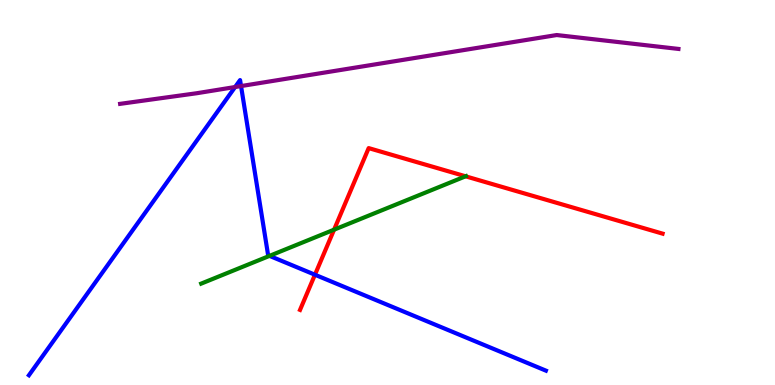[{'lines': ['blue', 'red'], 'intersections': [{'x': 4.06, 'y': 2.86}]}, {'lines': ['green', 'red'], 'intersections': [{'x': 4.31, 'y': 4.03}, {'x': 6.01, 'y': 5.42}]}, {'lines': ['purple', 'red'], 'intersections': []}, {'lines': ['blue', 'green'], 'intersections': [{'x': 3.48, 'y': 3.35}]}, {'lines': ['blue', 'purple'], 'intersections': [{'x': 3.03, 'y': 7.74}, {'x': 3.11, 'y': 7.76}]}, {'lines': ['green', 'purple'], 'intersections': []}]